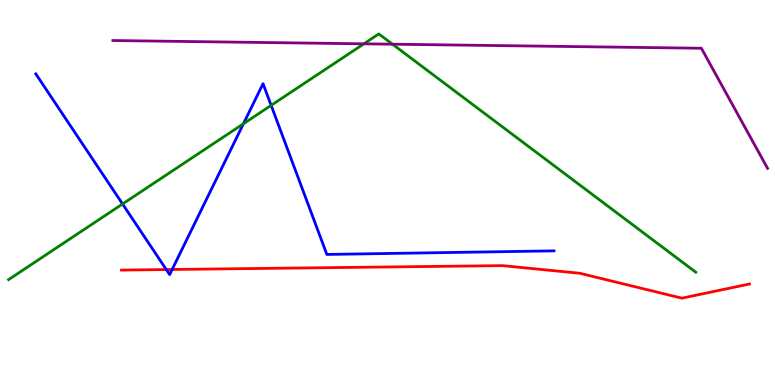[{'lines': ['blue', 'red'], 'intersections': [{'x': 2.15, 'y': 3.0}, {'x': 2.22, 'y': 3.0}]}, {'lines': ['green', 'red'], 'intersections': []}, {'lines': ['purple', 'red'], 'intersections': []}, {'lines': ['blue', 'green'], 'intersections': [{'x': 1.58, 'y': 4.7}, {'x': 3.14, 'y': 6.79}, {'x': 3.5, 'y': 7.26}]}, {'lines': ['blue', 'purple'], 'intersections': []}, {'lines': ['green', 'purple'], 'intersections': [{'x': 4.7, 'y': 8.86}, {'x': 5.06, 'y': 8.85}]}]